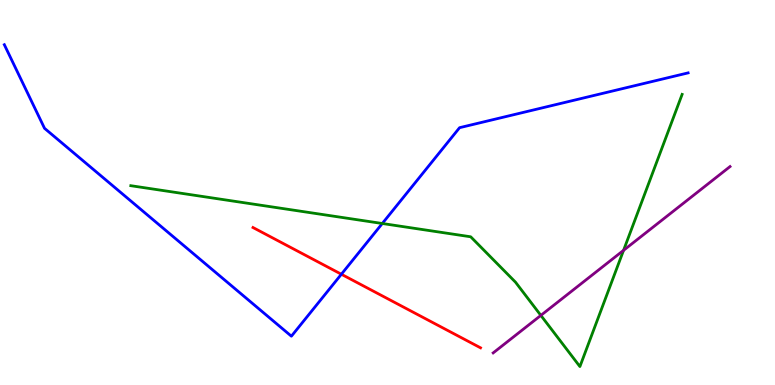[{'lines': ['blue', 'red'], 'intersections': [{'x': 4.4, 'y': 2.88}]}, {'lines': ['green', 'red'], 'intersections': []}, {'lines': ['purple', 'red'], 'intersections': []}, {'lines': ['blue', 'green'], 'intersections': [{'x': 4.93, 'y': 4.19}]}, {'lines': ['blue', 'purple'], 'intersections': []}, {'lines': ['green', 'purple'], 'intersections': [{'x': 6.98, 'y': 1.81}, {'x': 8.05, 'y': 3.5}]}]